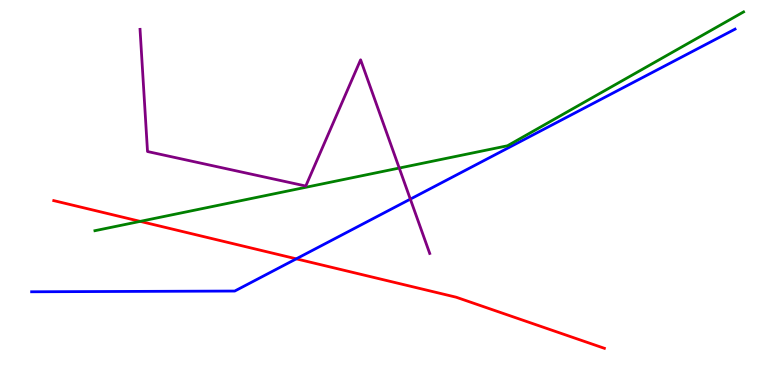[{'lines': ['blue', 'red'], 'intersections': [{'x': 3.82, 'y': 3.28}]}, {'lines': ['green', 'red'], 'intersections': [{'x': 1.81, 'y': 4.25}]}, {'lines': ['purple', 'red'], 'intersections': []}, {'lines': ['blue', 'green'], 'intersections': []}, {'lines': ['blue', 'purple'], 'intersections': [{'x': 5.29, 'y': 4.83}]}, {'lines': ['green', 'purple'], 'intersections': [{'x': 5.15, 'y': 5.63}]}]